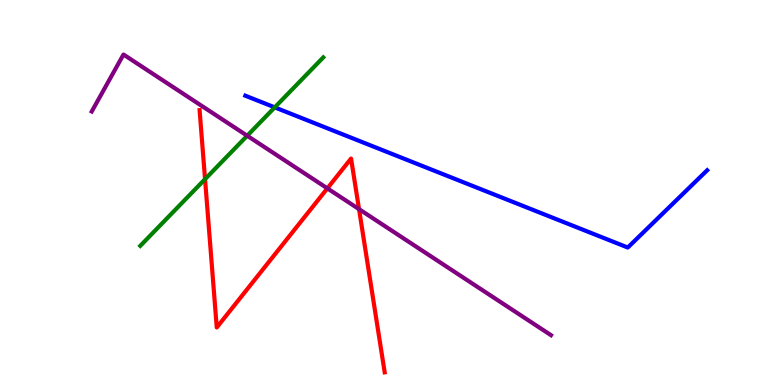[{'lines': ['blue', 'red'], 'intersections': []}, {'lines': ['green', 'red'], 'intersections': [{'x': 2.65, 'y': 5.35}]}, {'lines': ['purple', 'red'], 'intersections': [{'x': 4.22, 'y': 5.11}, {'x': 4.63, 'y': 4.57}]}, {'lines': ['blue', 'green'], 'intersections': [{'x': 3.55, 'y': 7.21}]}, {'lines': ['blue', 'purple'], 'intersections': []}, {'lines': ['green', 'purple'], 'intersections': [{'x': 3.19, 'y': 6.47}]}]